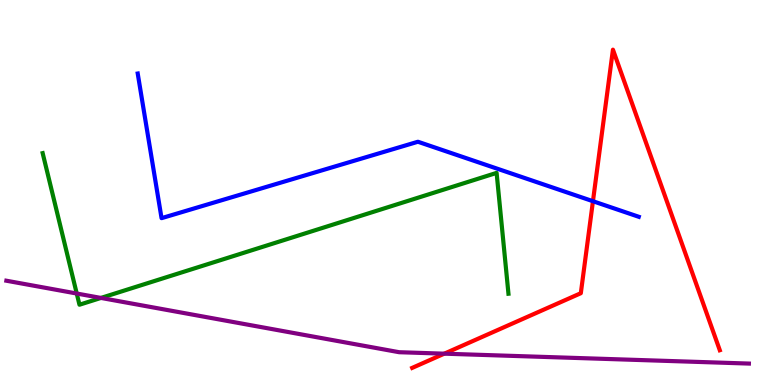[{'lines': ['blue', 'red'], 'intersections': [{'x': 7.65, 'y': 4.77}]}, {'lines': ['green', 'red'], 'intersections': []}, {'lines': ['purple', 'red'], 'intersections': [{'x': 5.73, 'y': 0.814}]}, {'lines': ['blue', 'green'], 'intersections': []}, {'lines': ['blue', 'purple'], 'intersections': []}, {'lines': ['green', 'purple'], 'intersections': [{'x': 0.99, 'y': 2.38}, {'x': 1.3, 'y': 2.26}]}]